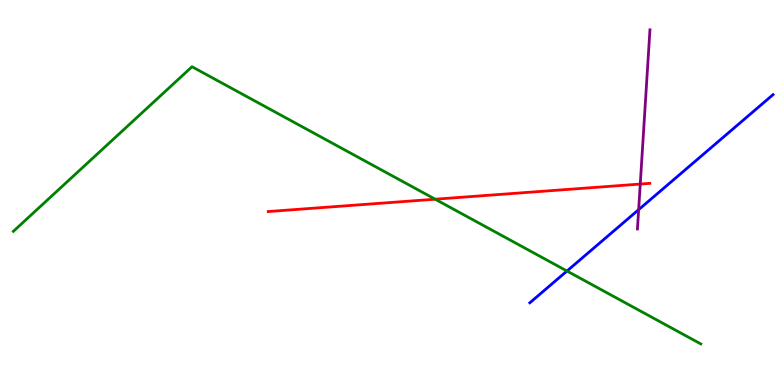[{'lines': ['blue', 'red'], 'intersections': []}, {'lines': ['green', 'red'], 'intersections': [{'x': 5.62, 'y': 4.83}]}, {'lines': ['purple', 'red'], 'intersections': [{'x': 8.26, 'y': 5.22}]}, {'lines': ['blue', 'green'], 'intersections': [{'x': 7.32, 'y': 2.96}]}, {'lines': ['blue', 'purple'], 'intersections': [{'x': 8.24, 'y': 4.55}]}, {'lines': ['green', 'purple'], 'intersections': []}]